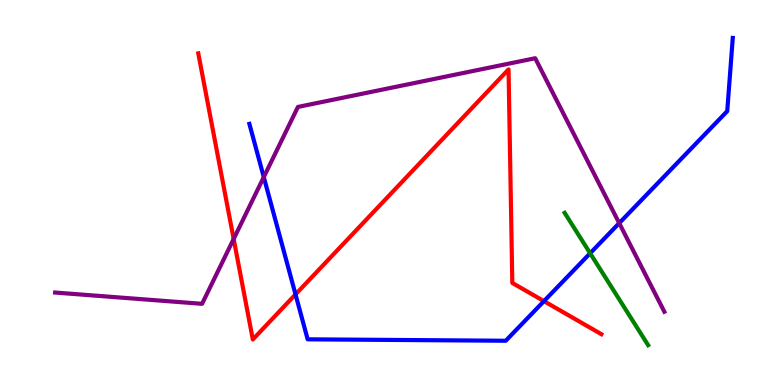[{'lines': ['blue', 'red'], 'intersections': [{'x': 3.81, 'y': 2.35}, {'x': 7.02, 'y': 2.18}]}, {'lines': ['green', 'red'], 'intersections': []}, {'lines': ['purple', 'red'], 'intersections': [{'x': 3.01, 'y': 3.79}]}, {'lines': ['blue', 'green'], 'intersections': [{'x': 7.61, 'y': 3.42}]}, {'lines': ['blue', 'purple'], 'intersections': [{'x': 3.4, 'y': 5.4}, {'x': 7.99, 'y': 4.2}]}, {'lines': ['green', 'purple'], 'intersections': []}]